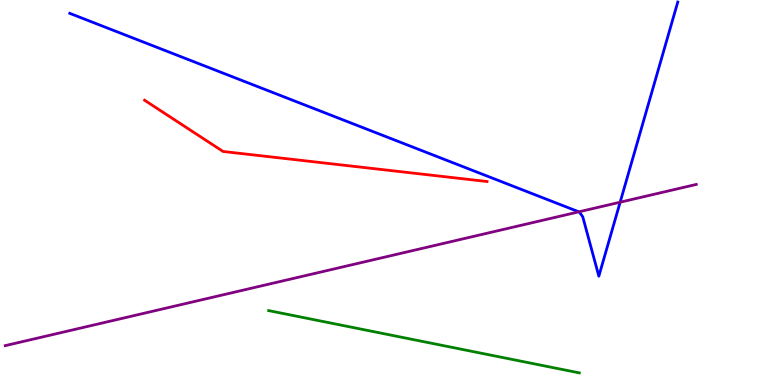[{'lines': ['blue', 'red'], 'intersections': []}, {'lines': ['green', 'red'], 'intersections': []}, {'lines': ['purple', 'red'], 'intersections': []}, {'lines': ['blue', 'green'], 'intersections': []}, {'lines': ['blue', 'purple'], 'intersections': [{'x': 7.47, 'y': 4.5}, {'x': 8.0, 'y': 4.75}]}, {'lines': ['green', 'purple'], 'intersections': []}]